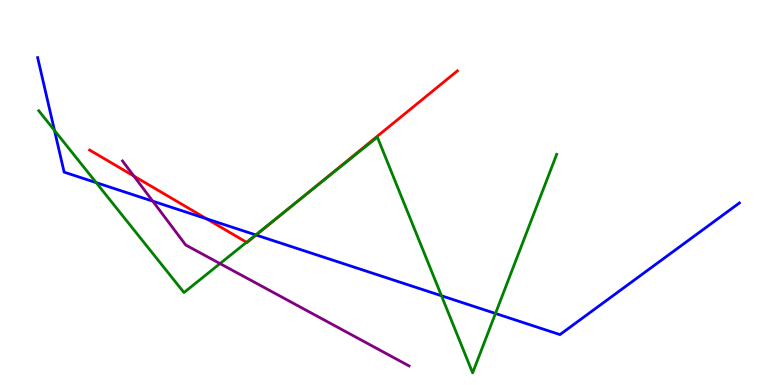[{'lines': ['blue', 'red'], 'intersections': [{'x': 2.67, 'y': 4.32}, {'x': 3.31, 'y': 3.89}]}, {'lines': ['green', 'red'], 'intersections': [{'x': 3.18, 'y': 3.71}, {'x': 3.86, 'y': 4.8}]}, {'lines': ['purple', 'red'], 'intersections': [{'x': 1.73, 'y': 5.43}]}, {'lines': ['blue', 'green'], 'intersections': [{'x': 0.703, 'y': 6.61}, {'x': 1.24, 'y': 5.26}, {'x': 3.3, 'y': 3.9}, {'x': 5.7, 'y': 2.32}, {'x': 6.39, 'y': 1.86}]}, {'lines': ['blue', 'purple'], 'intersections': [{'x': 1.97, 'y': 4.77}]}, {'lines': ['green', 'purple'], 'intersections': [{'x': 2.84, 'y': 3.15}]}]